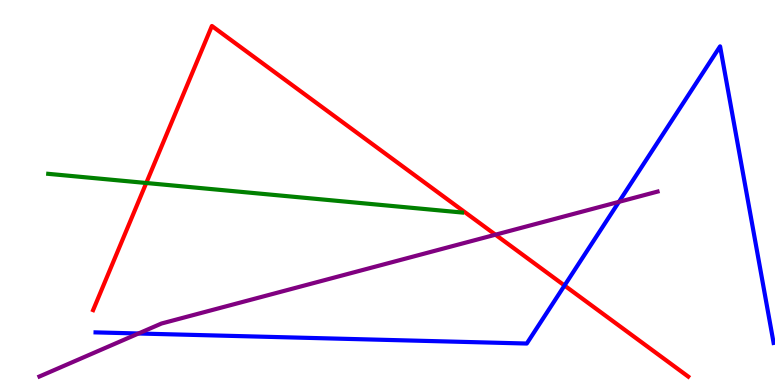[{'lines': ['blue', 'red'], 'intersections': [{'x': 7.28, 'y': 2.58}]}, {'lines': ['green', 'red'], 'intersections': [{'x': 1.89, 'y': 5.25}]}, {'lines': ['purple', 'red'], 'intersections': [{'x': 6.39, 'y': 3.9}]}, {'lines': ['blue', 'green'], 'intersections': []}, {'lines': ['blue', 'purple'], 'intersections': [{'x': 1.79, 'y': 1.34}, {'x': 7.99, 'y': 4.76}]}, {'lines': ['green', 'purple'], 'intersections': []}]